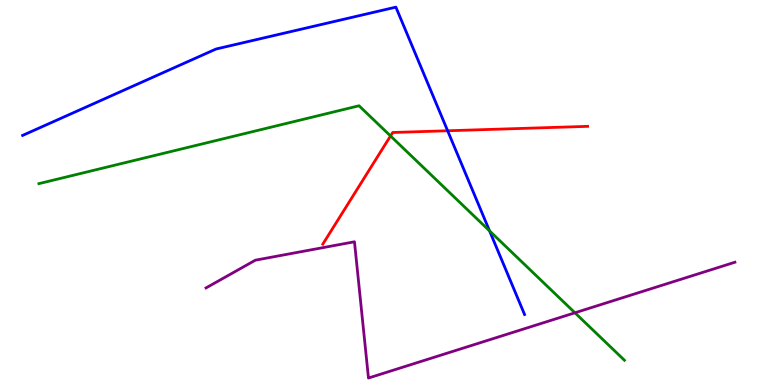[{'lines': ['blue', 'red'], 'intersections': [{'x': 5.78, 'y': 6.6}]}, {'lines': ['green', 'red'], 'intersections': [{'x': 5.04, 'y': 6.47}]}, {'lines': ['purple', 'red'], 'intersections': []}, {'lines': ['blue', 'green'], 'intersections': [{'x': 6.32, 'y': 4.0}]}, {'lines': ['blue', 'purple'], 'intersections': []}, {'lines': ['green', 'purple'], 'intersections': [{'x': 7.42, 'y': 1.88}]}]